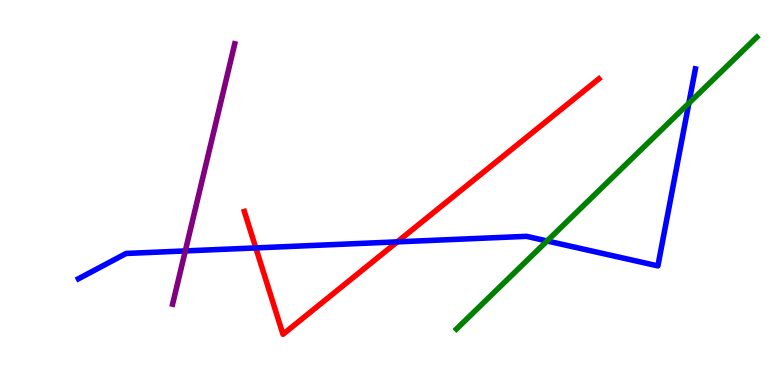[{'lines': ['blue', 'red'], 'intersections': [{'x': 3.3, 'y': 3.56}, {'x': 5.13, 'y': 3.72}]}, {'lines': ['green', 'red'], 'intersections': []}, {'lines': ['purple', 'red'], 'intersections': []}, {'lines': ['blue', 'green'], 'intersections': [{'x': 7.06, 'y': 3.74}, {'x': 8.89, 'y': 7.32}]}, {'lines': ['blue', 'purple'], 'intersections': [{'x': 2.39, 'y': 3.48}]}, {'lines': ['green', 'purple'], 'intersections': []}]